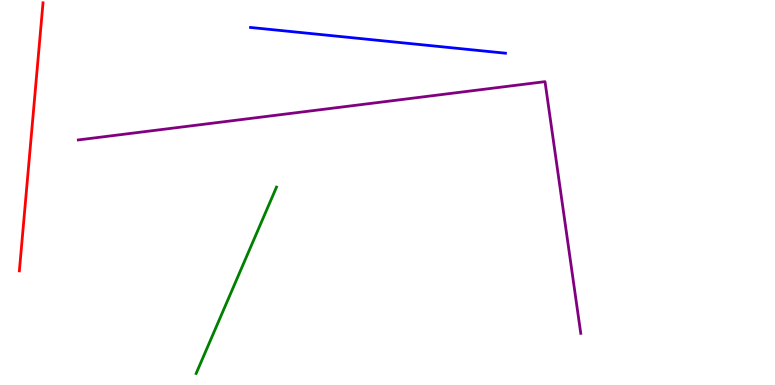[{'lines': ['blue', 'red'], 'intersections': []}, {'lines': ['green', 'red'], 'intersections': []}, {'lines': ['purple', 'red'], 'intersections': []}, {'lines': ['blue', 'green'], 'intersections': []}, {'lines': ['blue', 'purple'], 'intersections': []}, {'lines': ['green', 'purple'], 'intersections': []}]